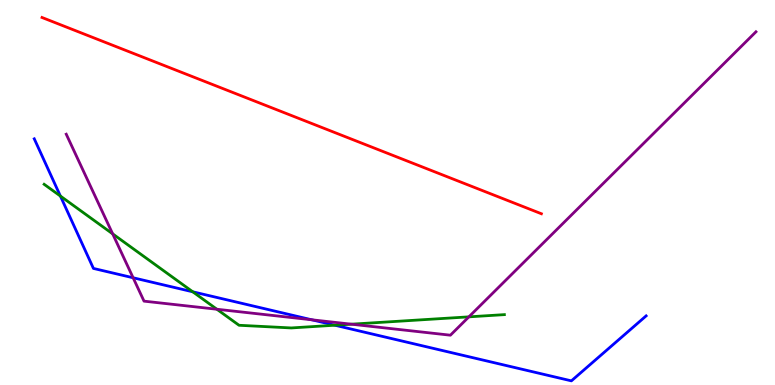[{'lines': ['blue', 'red'], 'intersections': []}, {'lines': ['green', 'red'], 'intersections': []}, {'lines': ['purple', 'red'], 'intersections': []}, {'lines': ['blue', 'green'], 'intersections': [{'x': 0.779, 'y': 4.91}, {'x': 2.49, 'y': 2.42}, {'x': 4.32, 'y': 1.55}]}, {'lines': ['blue', 'purple'], 'intersections': [{'x': 1.72, 'y': 2.79}, {'x': 4.02, 'y': 1.69}]}, {'lines': ['green', 'purple'], 'intersections': [{'x': 1.45, 'y': 3.93}, {'x': 2.8, 'y': 1.97}, {'x': 4.53, 'y': 1.58}, {'x': 6.05, 'y': 1.77}]}]